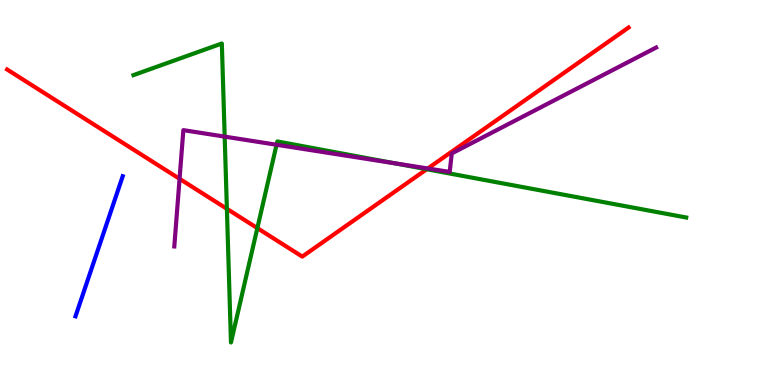[{'lines': ['blue', 'red'], 'intersections': []}, {'lines': ['green', 'red'], 'intersections': [{'x': 2.93, 'y': 4.58}, {'x': 3.32, 'y': 4.07}, {'x': 5.51, 'y': 5.6}]}, {'lines': ['purple', 'red'], 'intersections': [{'x': 2.32, 'y': 5.36}, {'x': 5.52, 'y': 5.62}]}, {'lines': ['blue', 'green'], 'intersections': []}, {'lines': ['blue', 'purple'], 'intersections': []}, {'lines': ['green', 'purple'], 'intersections': [{'x': 2.9, 'y': 6.45}, {'x': 3.57, 'y': 6.24}, {'x': 5.1, 'y': 5.76}]}]